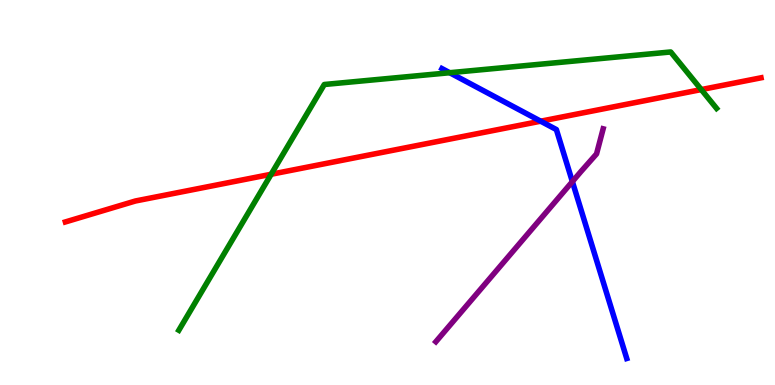[{'lines': ['blue', 'red'], 'intersections': [{'x': 6.98, 'y': 6.85}]}, {'lines': ['green', 'red'], 'intersections': [{'x': 3.5, 'y': 5.47}, {'x': 9.05, 'y': 7.67}]}, {'lines': ['purple', 'red'], 'intersections': []}, {'lines': ['blue', 'green'], 'intersections': [{'x': 5.8, 'y': 8.11}]}, {'lines': ['blue', 'purple'], 'intersections': [{'x': 7.39, 'y': 5.28}]}, {'lines': ['green', 'purple'], 'intersections': []}]